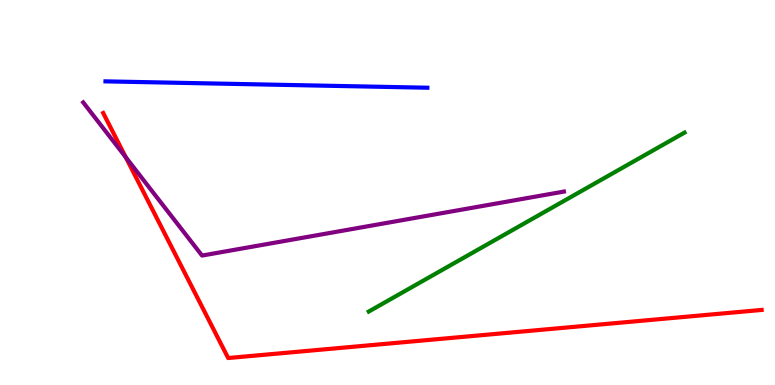[{'lines': ['blue', 'red'], 'intersections': []}, {'lines': ['green', 'red'], 'intersections': []}, {'lines': ['purple', 'red'], 'intersections': [{'x': 1.62, 'y': 5.92}]}, {'lines': ['blue', 'green'], 'intersections': []}, {'lines': ['blue', 'purple'], 'intersections': []}, {'lines': ['green', 'purple'], 'intersections': []}]